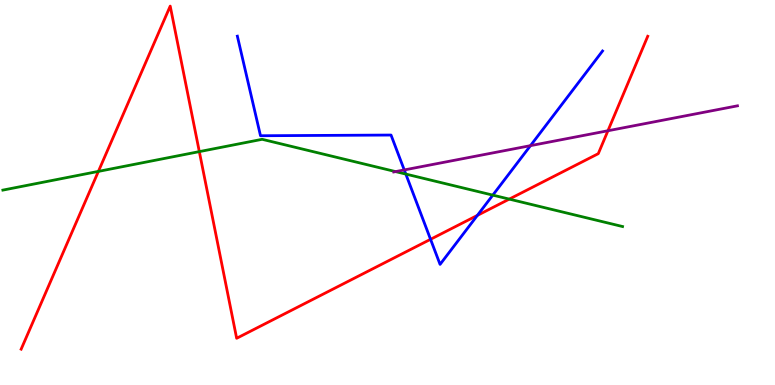[{'lines': ['blue', 'red'], 'intersections': [{'x': 5.56, 'y': 3.78}, {'x': 6.16, 'y': 4.41}]}, {'lines': ['green', 'red'], 'intersections': [{'x': 1.27, 'y': 5.55}, {'x': 2.57, 'y': 6.06}, {'x': 6.57, 'y': 4.83}]}, {'lines': ['purple', 'red'], 'intersections': [{'x': 7.84, 'y': 6.6}]}, {'lines': ['blue', 'green'], 'intersections': [{'x': 5.24, 'y': 5.48}, {'x': 6.36, 'y': 4.93}]}, {'lines': ['blue', 'purple'], 'intersections': [{'x': 5.22, 'y': 5.59}, {'x': 6.84, 'y': 6.22}]}, {'lines': ['green', 'purple'], 'intersections': [{'x': 5.1, 'y': 5.54}]}]